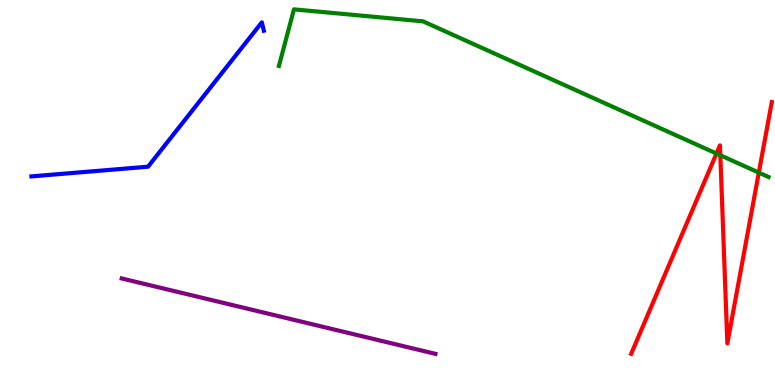[{'lines': ['blue', 'red'], 'intersections': []}, {'lines': ['green', 'red'], 'intersections': [{'x': 9.24, 'y': 6.01}, {'x': 9.29, 'y': 5.97}, {'x': 9.79, 'y': 5.52}]}, {'lines': ['purple', 'red'], 'intersections': []}, {'lines': ['blue', 'green'], 'intersections': []}, {'lines': ['blue', 'purple'], 'intersections': []}, {'lines': ['green', 'purple'], 'intersections': []}]